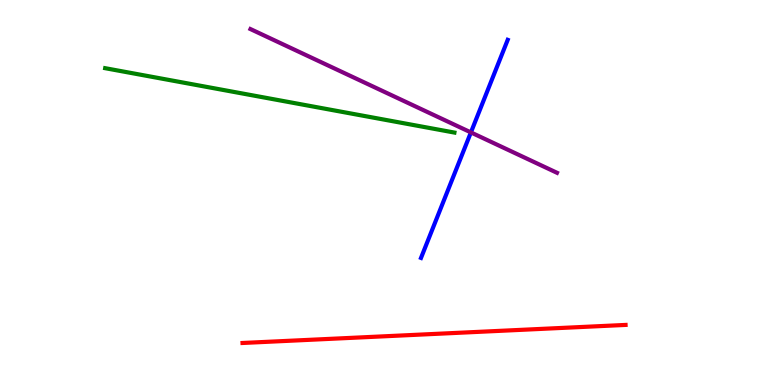[{'lines': ['blue', 'red'], 'intersections': []}, {'lines': ['green', 'red'], 'intersections': []}, {'lines': ['purple', 'red'], 'intersections': []}, {'lines': ['blue', 'green'], 'intersections': []}, {'lines': ['blue', 'purple'], 'intersections': [{'x': 6.08, 'y': 6.56}]}, {'lines': ['green', 'purple'], 'intersections': []}]